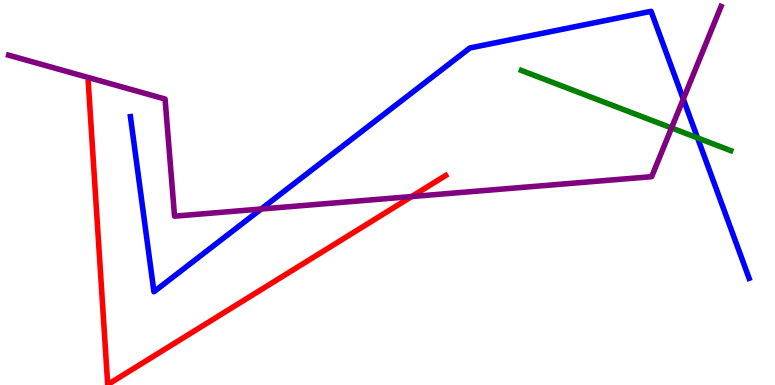[{'lines': ['blue', 'red'], 'intersections': []}, {'lines': ['green', 'red'], 'intersections': []}, {'lines': ['purple', 'red'], 'intersections': [{'x': 5.31, 'y': 4.89}]}, {'lines': ['blue', 'green'], 'intersections': [{'x': 9.0, 'y': 6.42}]}, {'lines': ['blue', 'purple'], 'intersections': [{'x': 3.37, 'y': 4.57}, {'x': 8.82, 'y': 7.43}]}, {'lines': ['green', 'purple'], 'intersections': [{'x': 8.66, 'y': 6.68}]}]